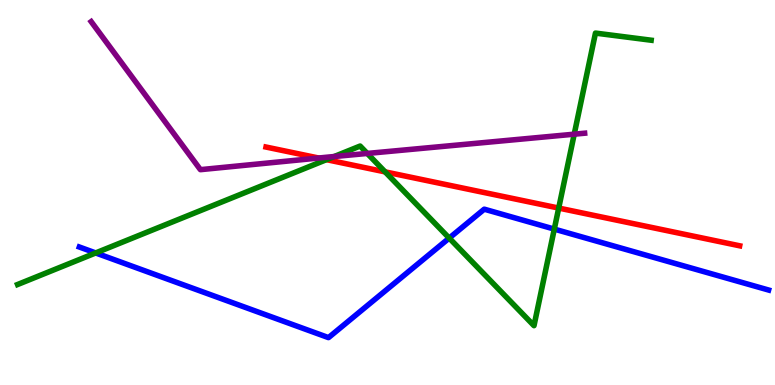[{'lines': ['blue', 'red'], 'intersections': []}, {'lines': ['green', 'red'], 'intersections': [{'x': 4.21, 'y': 5.85}, {'x': 4.97, 'y': 5.54}, {'x': 7.21, 'y': 4.6}]}, {'lines': ['purple', 'red'], 'intersections': [{'x': 4.11, 'y': 5.9}]}, {'lines': ['blue', 'green'], 'intersections': [{'x': 1.23, 'y': 3.43}, {'x': 5.8, 'y': 3.82}, {'x': 7.15, 'y': 4.05}]}, {'lines': ['blue', 'purple'], 'intersections': []}, {'lines': ['green', 'purple'], 'intersections': [{'x': 4.31, 'y': 5.93}, {'x': 4.74, 'y': 6.01}, {'x': 7.41, 'y': 6.51}]}]